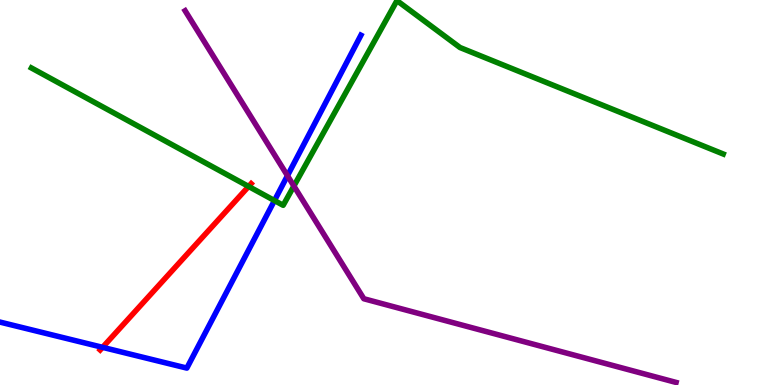[{'lines': ['blue', 'red'], 'intersections': [{'x': 1.32, 'y': 0.978}]}, {'lines': ['green', 'red'], 'intersections': [{'x': 3.21, 'y': 5.16}]}, {'lines': ['purple', 'red'], 'intersections': []}, {'lines': ['blue', 'green'], 'intersections': [{'x': 3.54, 'y': 4.79}]}, {'lines': ['blue', 'purple'], 'intersections': [{'x': 3.71, 'y': 5.44}]}, {'lines': ['green', 'purple'], 'intersections': [{'x': 3.79, 'y': 5.17}]}]